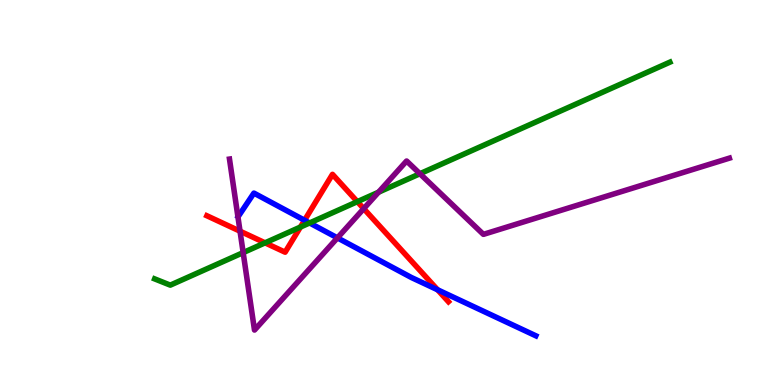[{'lines': ['blue', 'red'], 'intersections': [{'x': 3.93, 'y': 4.28}, {'x': 5.65, 'y': 2.47}]}, {'lines': ['green', 'red'], 'intersections': [{'x': 3.42, 'y': 3.69}, {'x': 3.88, 'y': 4.1}, {'x': 4.61, 'y': 4.76}]}, {'lines': ['purple', 'red'], 'intersections': [{'x': 3.1, 'y': 4.0}, {'x': 4.69, 'y': 4.58}]}, {'lines': ['blue', 'green'], 'intersections': [{'x': 3.99, 'y': 4.21}]}, {'lines': ['blue', 'purple'], 'intersections': [{'x': 4.35, 'y': 3.82}]}, {'lines': ['green', 'purple'], 'intersections': [{'x': 3.14, 'y': 3.44}, {'x': 4.88, 'y': 5.01}, {'x': 5.42, 'y': 5.49}]}]